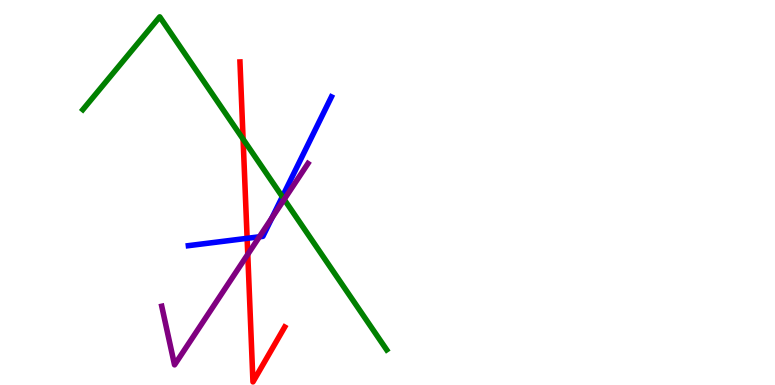[{'lines': ['blue', 'red'], 'intersections': [{'x': 3.19, 'y': 3.81}]}, {'lines': ['green', 'red'], 'intersections': [{'x': 3.14, 'y': 6.39}]}, {'lines': ['purple', 'red'], 'intersections': [{'x': 3.2, 'y': 3.39}]}, {'lines': ['blue', 'green'], 'intersections': [{'x': 3.64, 'y': 4.89}]}, {'lines': ['blue', 'purple'], 'intersections': [{'x': 3.35, 'y': 3.85}, {'x': 3.51, 'y': 4.34}]}, {'lines': ['green', 'purple'], 'intersections': [{'x': 3.67, 'y': 4.82}]}]